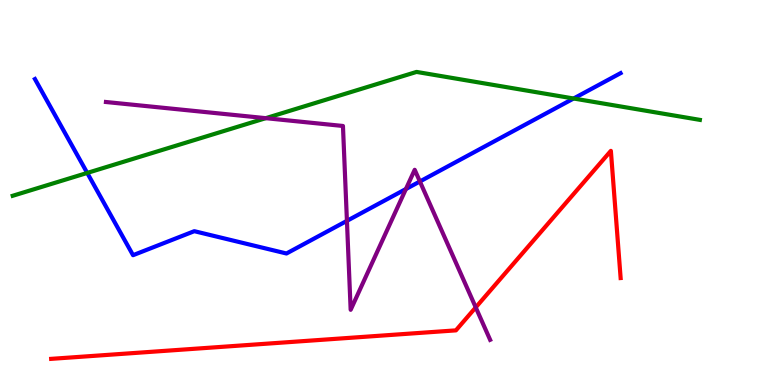[{'lines': ['blue', 'red'], 'intersections': []}, {'lines': ['green', 'red'], 'intersections': []}, {'lines': ['purple', 'red'], 'intersections': [{'x': 6.14, 'y': 2.02}]}, {'lines': ['blue', 'green'], 'intersections': [{'x': 1.13, 'y': 5.51}, {'x': 7.4, 'y': 7.44}]}, {'lines': ['blue', 'purple'], 'intersections': [{'x': 4.48, 'y': 4.26}, {'x': 5.24, 'y': 5.09}, {'x': 5.42, 'y': 5.29}]}, {'lines': ['green', 'purple'], 'intersections': [{'x': 3.43, 'y': 6.93}]}]